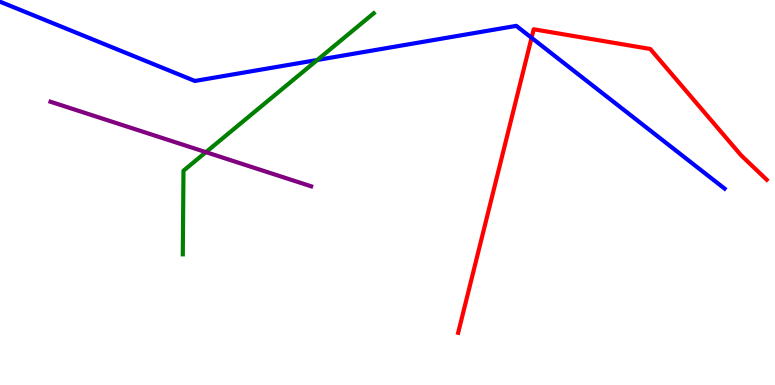[{'lines': ['blue', 'red'], 'intersections': [{'x': 6.86, 'y': 9.02}]}, {'lines': ['green', 'red'], 'intersections': []}, {'lines': ['purple', 'red'], 'intersections': []}, {'lines': ['blue', 'green'], 'intersections': [{'x': 4.09, 'y': 8.44}]}, {'lines': ['blue', 'purple'], 'intersections': []}, {'lines': ['green', 'purple'], 'intersections': [{'x': 2.66, 'y': 6.05}]}]